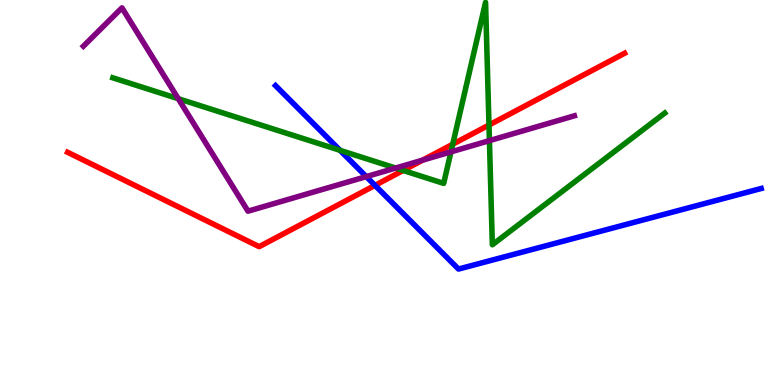[{'lines': ['blue', 'red'], 'intersections': [{'x': 4.84, 'y': 5.19}]}, {'lines': ['green', 'red'], 'intersections': [{'x': 5.2, 'y': 5.57}, {'x': 5.84, 'y': 6.25}, {'x': 6.31, 'y': 6.75}]}, {'lines': ['purple', 'red'], 'intersections': [{'x': 5.45, 'y': 5.84}]}, {'lines': ['blue', 'green'], 'intersections': [{'x': 4.39, 'y': 6.1}]}, {'lines': ['blue', 'purple'], 'intersections': [{'x': 4.73, 'y': 5.41}]}, {'lines': ['green', 'purple'], 'intersections': [{'x': 2.3, 'y': 7.44}, {'x': 5.1, 'y': 5.64}, {'x': 5.82, 'y': 6.06}, {'x': 6.32, 'y': 6.35}]}]